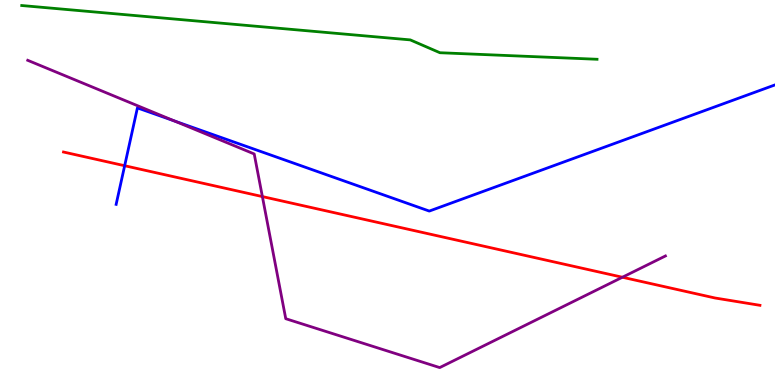[{'lines': ['blue', 'red'], 'intersections': [{'x': 1.61, 'y': 5.7}]}, {'lines': ['green', 'red'], 'intersections': []}, {'lines': ['purple', 'red'], 'intersections': [{'x': 3.39, 'y': 4.89}, {'x': 8.03, 'y': 2.8}]}, {'lines': ['blue', 'green'], 'intersections': []}, {'lines': ['blue', 'purple'], 'intersections': [{'x': 2.25, 'y': 6.86}]}, {'lines': ['green', 'purple'], 'intersections': []}]